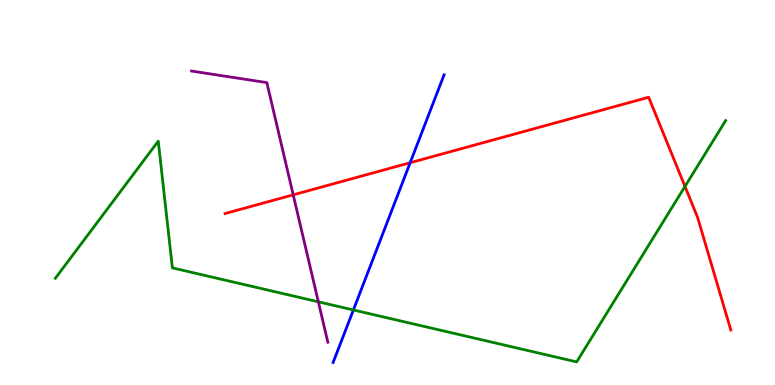[{'lines': ['blue', 'red'], 'intersections': [{'x': 5.29, 'y': 5.77}]}, {'lines': ['green', 'red'], 'intersections': [{'x': 8.84, 'y': 5.16}]}, {'lines': ['purple', 'red'], 'intersections': [{'x': 3.78, 'y': 4.94}]}, {'lines': ['blue', 'green'], 'intersections': [{'x': 4.56, 'y': 1.95}]}, {'lines': ['blue', 'purple'], 'intersections': []}, {'lines': ['green', 'purple'], 'intersections': [{'x': 4.11, 'y': 2.16}]}]